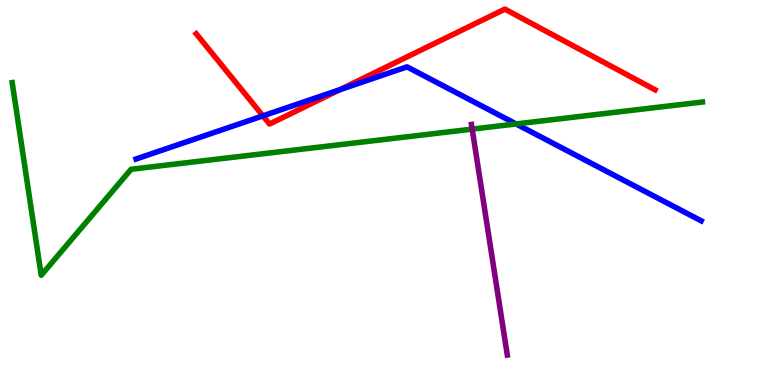[{'lines': ['blue', 'red'], 'intersections': [{'x': 3.39, 'y': 6.99}, {'x': 4.38, 'y': 7.67}]}, {'lines': ['green', 'red'], 'intersections': []}, {'lines': ['purple', 'red'], 'intersections': []}, {'lines': ['blue', 'green'], 'intersections': [{'x': 6.66, 'y': 6.78}]}, {'lines': ['blue', 'purple'], 'intersections': []}, {'lines': ['green', 'purple'], 'intersections': [{'x': 6.09, 'y': 6.65}]}]